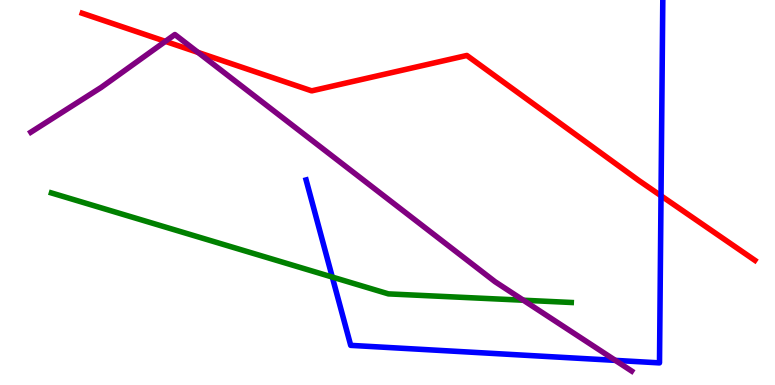[{'lines': ['blue', 'red'], 'intersections': [{'x': 8.53, 'y': 4.91}]}, {'lines': ['green', 'red'], 'intersections': []}, {'lines': ['purple', 'red'], 'intersections': [{'x': 2.13, 'y': 8.93}, {'x': 2.55, 'y': 8.64}]}, {'lines': ['blue', 'green'], 'intersections': [{'x': 4.29, 'y': 2.8}]}, {'lines': ['blue', 'purple'], 'intersections': [{'x': 7.94, 'y': 0.64}]}, {'lines': ['green', 'purple'], 'intersections': [{'x': 6.75, 'y': 2.2}]}]